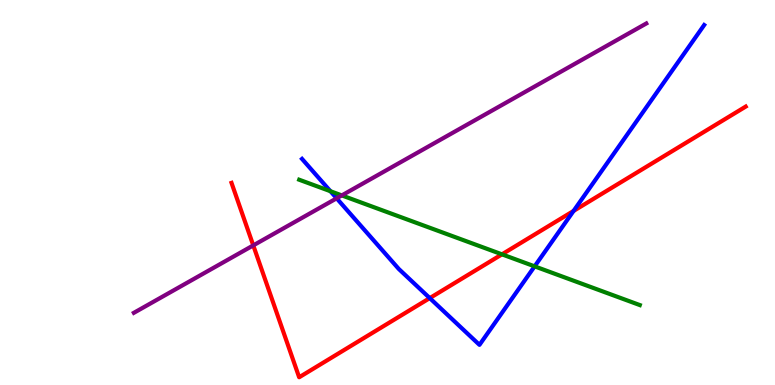[{'lines': ['blue', 'red'], 'intersections': [{'x': 5.55, 'y': 2.26}, {'x': 7.4, 'y': 4.52}]}, {'lines': ['green', 'red'], 'intersections': [{'x': 6.48, 'y': 3.39}]}, {'lines': ['purple', 'red'], 'intersections': [{'x': 3.27, 'y': 3.63}]}, {'lines': ['blue', 'green'], 'intersections': [{'x': 4.26, 'y': 5.03}, {'x': 6.9, 'y': 3.08}]}, {'lines': ['blue', 'purple'], 'intersections': [{'x': 4.34, 'y': 4.85}]}, {'lines': ['green', 'purple'], 'intersections': [{'x': 4.41, 'y': 4.92}]}]